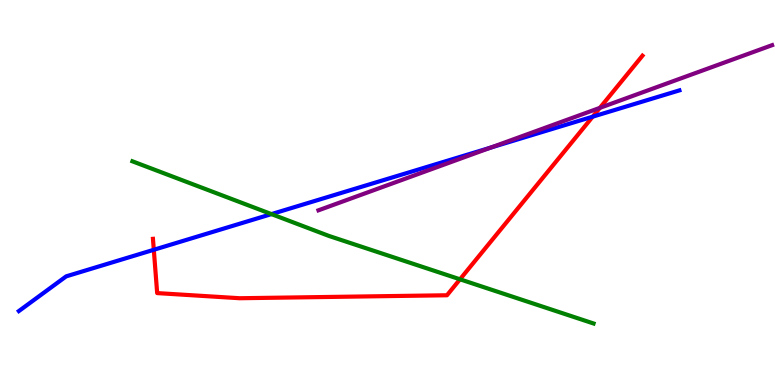[{'lines': ['blue', 'red'], 'intersections': [{'x': 1.98, 'y': 3.51}, {'x': 7.65, 'y': 6.97}]}, {'lines': ['green', 'red'], 'intersections': [{'x': 5.94, 'y': 2.75}]}, {'lines': ['purple', 'red'], 'intersections': [{'x': 7.74, 'y': 7.2}]}, {'lines': ['blue', 'green'], 'intersections': [{'x': 3.5, 'y': 4.44}]}, {'lines': ['blue', 'purple'], 'intersections': [{'x': 6.33, 'y': 6.17}]}, {'lines': ['green', 'purple'], 'intersections': []}]